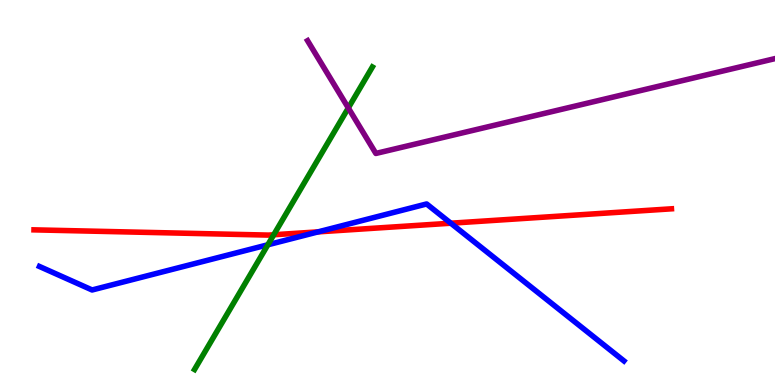[{'lines': ['blue', 'red'], 'intersections': [{'x': 4.1, 'y': 3.98}, {'x': 5.82, 'y': 4.2}]}, {'lines': ['green', 'red'], 'intersections': [{'x': 3.53, 'y': 3.9}]}, {'lines': ['purple', 'red'], 'intersections': []}, {'lines': ['blue', 'green'], 'intersections': [{'x': 3.46, 'y': 3.64}]}, {'lines': ['blue', 'purple'], 'intersections': []}, {'lines': ['green', 'purple'], 'intersections': [{'x': 4.49, 'y': 7.2}]}]